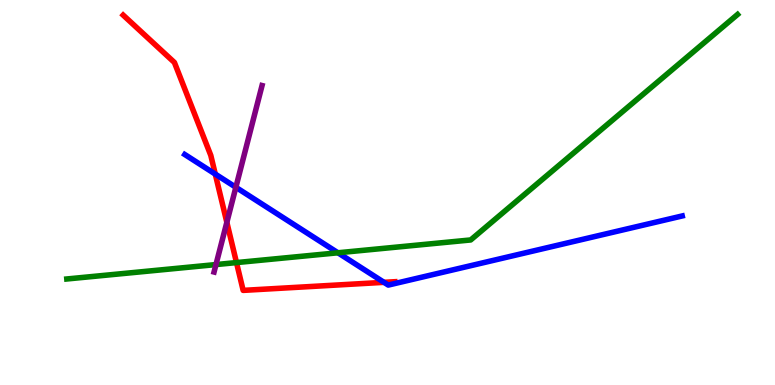[{'lines': ['blue', 'red'], 'intersections': [{'x': 2.78, 'y': 5.48}, {'x': 4.95, 'y': 2.67}]}, {'lines': ['green', 'red'], 'intersections': [{'x': 3.05, 'y': 3.18}]}, {'lines': ['purple', 'red'], 'intersections': [{'x': 2.93, 'y': 4.23}]}, {'lines': ['blue', 'green'], 'intersections': [{'x': 4.36, 'y': 3.43}]}, {'lines': ['blue', 'purple'], 'intersections': [{'x': 3.04, 'y': 5.14}]}, {'lines': ['green', 'purple'], 'intersections': [{'x': 2.79, 'y': 3.13}]}]